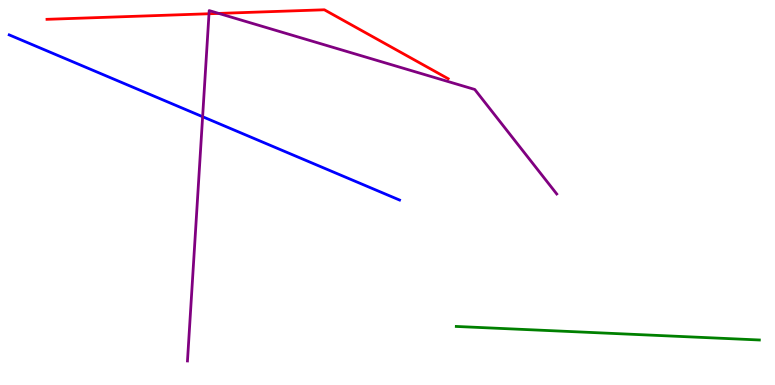[{'lines': ['blue', 'red'], 'intersections': []}, {'lines': ['green', 'red'], 'intersections': []}, {'lines': ['purple', 'red'], 'intersections': [{'x': 2.7, 'y': 9.64}, {'x': 2.82, 'y': 9.65}]}, {'lines': ['blue', 'green'], 'intersections': []}, {'lines': ['blue', 'purple'], 'intersections': [{'x': 2.61, 'y': 6.97}]}, {'lines': ['green', 'purple'], 'intersections': []}]